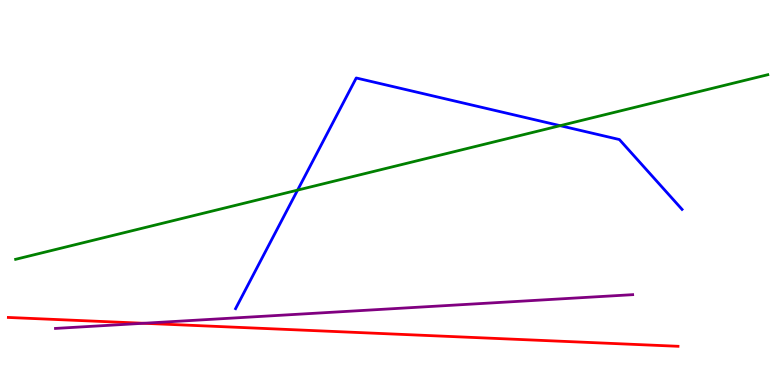[{'lines': ['blue', 'red'], 'intersections': []}, {'lines': ['green', 'red'], 'intersections': []}, {'lines': ['purple', 'red'], 'intersections': [{'x': 1.85, 'y': 1.6}]}, {'lines': ['blue', 'green'], 'intersections': [{'x': 3.84, 'y': 5.06}, {'x': 7.23, 'y': 6.74}]}, {'lines': ['blue', 'purple'], 'intersections': []}, {'lines': ['green', 'purple'], 'intersections': []}]